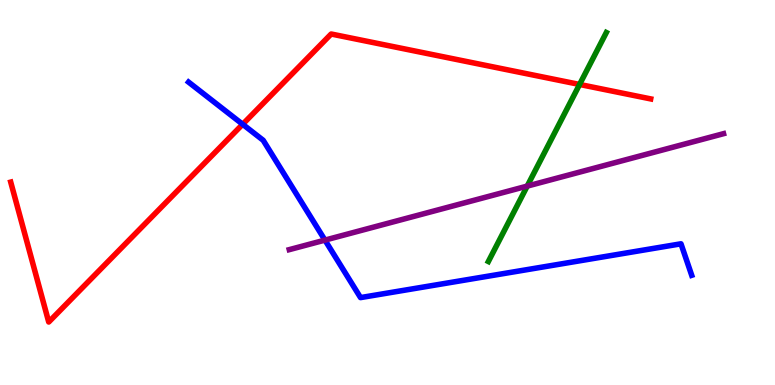[{'lines': ['blue', 'red'], 'intersections': [{'x': 3.13, 'y': 6.77}]}, {'lines': ['green', 'red'], 'intersections': [{'x': 7.48, 'y': 7.81}]}, {'lines': ['purple', 'red'], 'intersections': []}, {'lines': ['blue', 'green'], 'intersections': []}, {'lines': ['blue', 'purple'], 'intersections': [{'x': 4.19, 'y': 3.76}]}, {'lines': ['green', 'purple'], 'intersections': [{'x': 6.8, 'y': 5.17}]}]